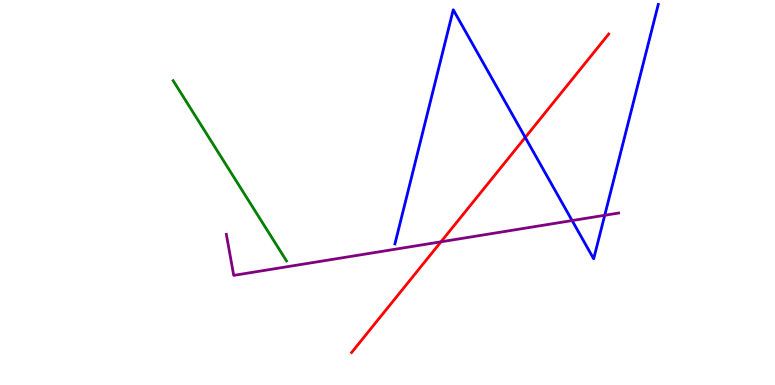[{'lines': ['blue', 'red'], 'intersections': [{'x': 6.78, 'y': 6.43}]}, {'lines': ['green', 'red'], 'intersections': []}, {'lines': ['purple', 'red'], 'intersections': [{'x': 5.69, 'y': 3.72}]}, {'lines': ['blue', 'green'], 'intersections': []}, {'lines': ['blue', 'purple'], 'intersections': [{'x': 7.38, 'y': 4.27}, {'x': 7.8, 'y': 4.41}]}, {'lines': ['green', 'purple'], 'intersections': []}]